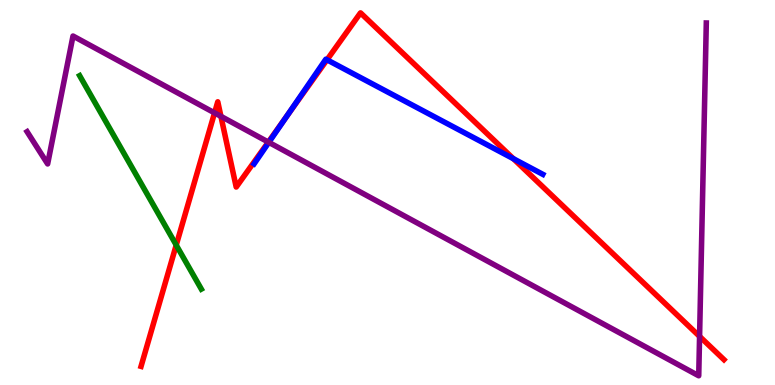[{'lines': ['blue', 'red'], 'intersections': [{'x': 3.7, 'y': 6.98}, {'x': 4.22, 'y': 8.45}, {'x': 6.62, 'y': 5.88}]}, {'lines': ['green', 'red'], 'intersections': [{'x': 2.27, 'y': 3.63}]}, {'lines': ['purple', 'red'], 'intersections': [{'x': 2.77, 'y': 7.07}, {'x': 2.85, 'y': 6.98}, {'x': 3.46, 'y': 6.31}, {'x': 9.03, 'y': 1.26}]}, {'lines': ['blue', 'green'], 'intersections': []}, {'lines': ['blue', 'purple'], 'intersections': [{'x': 3.47, 'y': 6.3}]}, {'lines': ['green', 'purple'], 'intersections': []}]